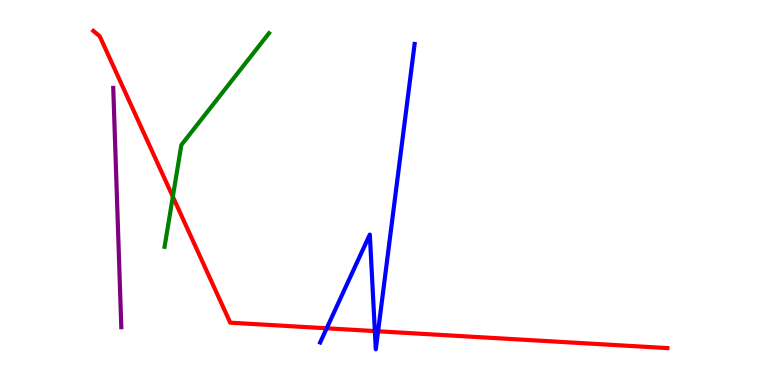[{'lines': ['blue', 'red'], 'intersections': [{'x': 4.22, 'y': 1.47}, {'x': 4.84, 'y': 1.4}, {'x': 4.88, 'y': 1.4}]}, {'lines': ['green', 'red'], 'intersections': [{'x': 2.23, 'y': 4.89}]}, {'lines': ['purple', 'red'], 'intersections': []}, {'lines': ['blue', 'green'], 'intersections': []}, {'lines': ['blue', 'purple'], 'intersections': []}, {'lines': ['green', 'purple'], 'intersections': []}]